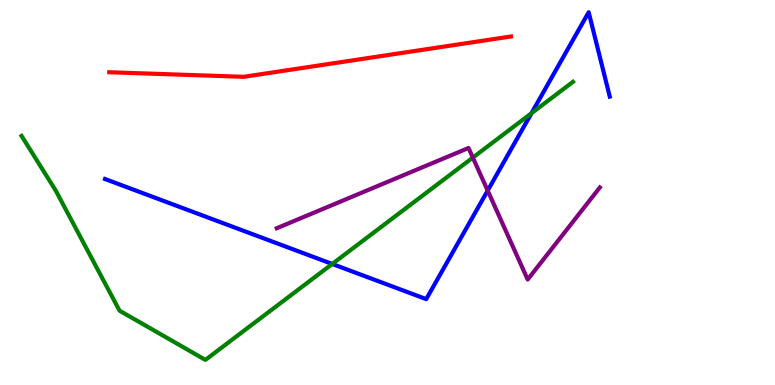[{'lines': ['blue', 'red'], 'intersections': []}, {'lines': ['green', 'red'], 'intersections': []}, {'lines': ['purple', 'red'], 'intersections': []}, {'lines': ['blue', 'green'], 'intersections': [{'x': 4.29, 'y': 3.14}, {'x': 6.86, 'y': 7.06}]}, {'lines': ['blue', 'purple'], 'intersections': [{'x': 6.29, 'y': 5.05}]}, {'lines': ['green', 'purple'], 'intersections': [{'x': 6.1, 'y': 5.91}]}]